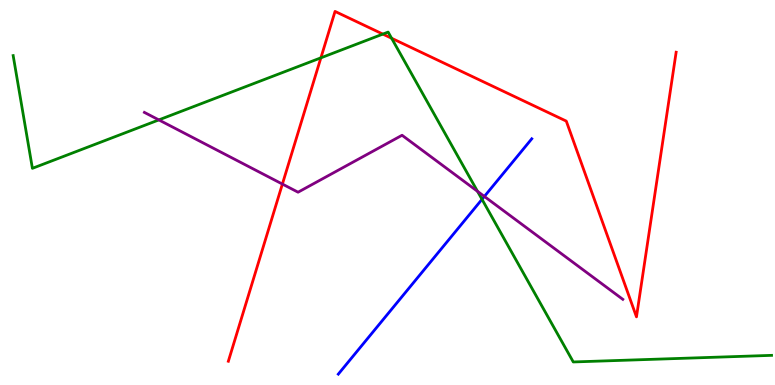[{'lines': ['blue', 'red'], 'intersections': []}, {'lines': ['green', 'red'], 'intersections': [{'x': 4.14, 'y': 8.5}, {'x': 4.94, 'y': 9.11}, {'x': 5.05, 'y': 9.01}]}, {'lines': ['purple', 'red'], 'intersections': [{'x': 3.64, 'y': 5.22}]}, {'lines': ['blue', 'green'], 'intersections': [{'x': 6.22, 'y': 4.82}]}, {'lines': ['blue', 'purple'], 'intersections': [{'x': 6.25, 'y': 4.9}]}, {'lines': ['green', 'purple'], 'intersections': [{'x': 2.05, 'y': 6.89}, {'x': 6.16, 'y': 5.03}]}]